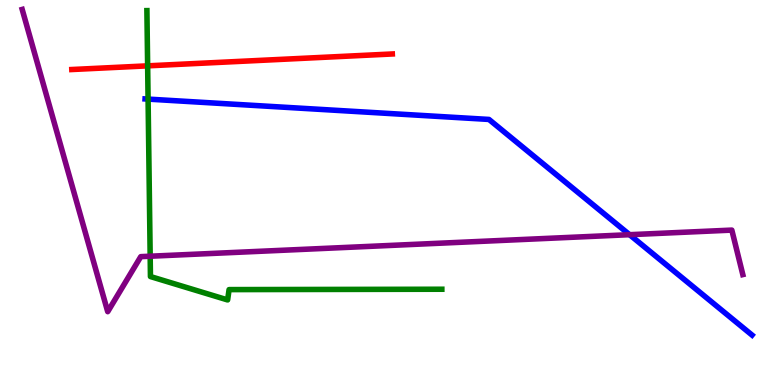[{'lines': ['blue', 'red'], 'intersections': []}, {'lines': ['green', 'red'], 'intersections': [{'x': 1.91, 'y': 8.29}]}, {'lines': ['purple', 'red'], 'intersections': []}, {'lines': ['blue', 'green'], 'intersections': [{'x': 1.91, 'y': 7.43}]}, {'lines': ['blue', 'purple'], 'intersections': [{'x': 8.12, 'y': 3.9}]}, {'lines': ['green', 'purple'], 'intersections': [{'x': 1.94, 'y': 3.34}]}]